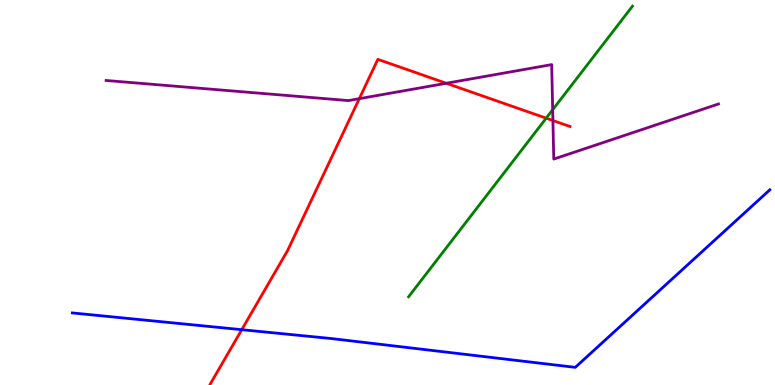[{'lines': ['blue', 'red'], 'intersections': [{'x': 3.12, 'y': 1.44}]}, {'lines': ['green', 'red'], 'intersections': [{'x': 7.05, 'y': 6.93}]}, {'lines': ['purple', 'red'], 'intersections': [{'x': 4.64, 'y': 7.44}, {'x': 5.76, 'y': 7.84}, {'x': 7.13, 'y': 6.87}]}, {'lines': ['blue', 'green'], 'intersections': []}, {'lines': ['blue', 'purple'], 'intersections': []}, {'lines': ['green', 'purple'], 'intersections': [{'x': 7.13, 'y': 7.15}]}]